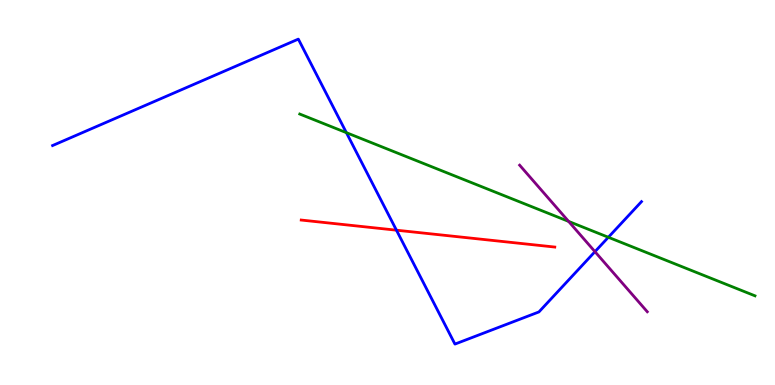[{'lines': ['blue', 'red'], 'intersections': [{'x': 5.12, 'y': 4.02}]}, {'lines': ['green', 'red'], 'intersections': []}, {'lines': ['purple', 'red'], 'intersections': []}, {'lines': ['blue', 'green'], 'intersections': [{'x': 4.47, 'y': 6.55}, {'x': 7.85, 'y': 3.84}]}, {'lines': ['blue', 'purple'], 'intersections': [{'x': 7.68, 'y': 3.46}]}, {'lines': ['green', 'purple'], 'intersections': [{'x': 7.34, 'y': 4.25}]}]